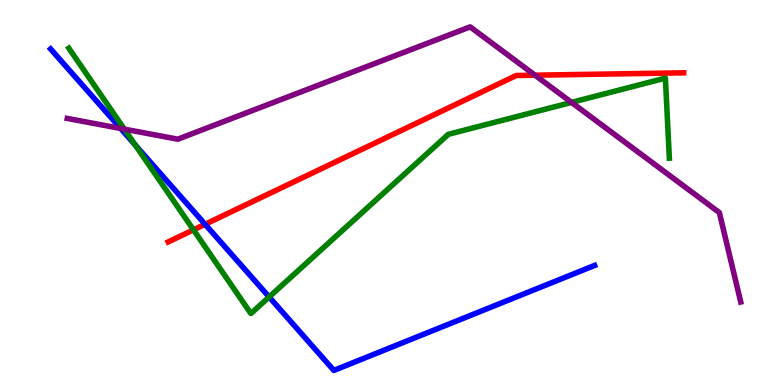[{'lines': ['blue', 'red'], 'intersections': [{'x': 2.65, 'y': 4.17}]}, {'lines': ['green', 'red'], 'intersections': [{'x': 2.5, 'y': 4.03}]}, {'lines': ['purple', 'red'], 'intersections': [{'x': 6.9, 'y': 8.05}]}, {'lines': ['blue', 'green'], 'intersections': [{'x': 1.75, 'y': 6.23}, {'x': 3.47, 'y': 2.29}]}, {'lines': ['blue', 'purple'], 'intersections': [{'x': 1.56, 'y': 6.66}]}, {'lines': ['green', 'purple'], 'intersections': [{'x': 1.61, 'y': 6.64}, {'x': 7.37, 'y': 7.34}]}]